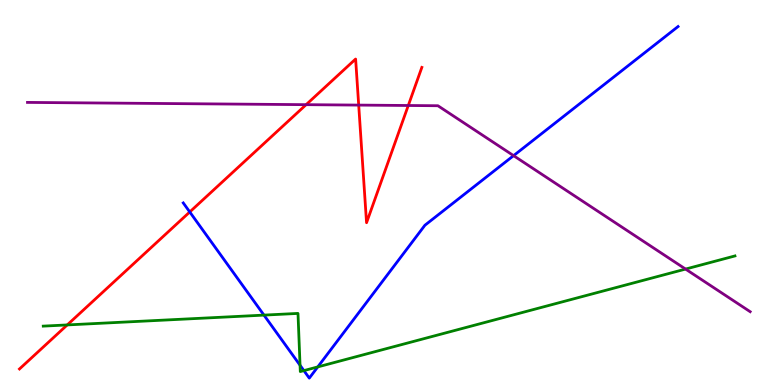[{'lines': ['blue', 'red'], 'intersections': [{'x': 2.45, 'y': 4.49}]}, {'lines': ['green', 'red'], 'intersections': [{'x': 0.868, 'y': 1.56}]}, {'lines': ['purple', 'red'], 'intersections': [{'x': 3.95, 'y': 7.28}, {'x': 4.63, 'y': 7.27}, {'x': 5.27, 'y': 7.26}]}, {'lines': ['blue', 'green'], 'intersections': [{'x': 3.41, 'y': 1.82}, {'x': 3.87, 'y': 0.513}, {'x': 3.92, 'y': 0.374}, {'x': 4.1, 'y': 0.47}]}, {'lines': ['blue', 'purple'], 'intersections': [{'x': 6.63, 'y': 5.96}]}, {'lines': ['green', 'purple'], 'intersections': [{'x': 8.85, 'y': 3.01}]}]